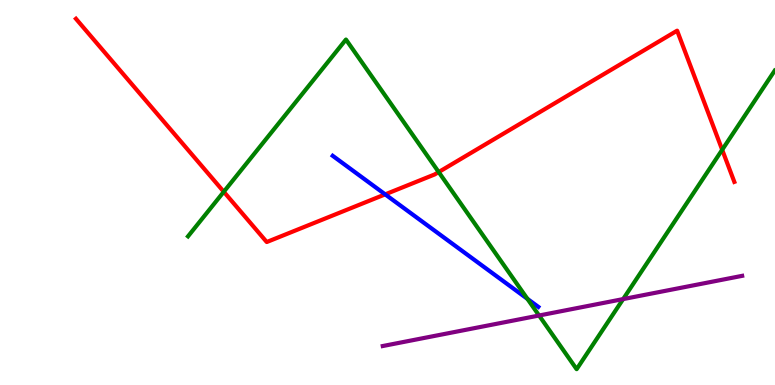[{'lines': ['blue', 'red'], 'intersections': [{'x': 4.97, 'y': 4.95}]}, {'lines': ['green', 'red'], 'intersections': [{'x': 2.89, 'y': 5.02}, {'x': 5.66, 'y': 5.53}, {'x': 9.32, 'y': 6.11}]}, {'lines': ['purple', 'red'], 'intersections': []}, {'lines': ['blue', 'green'], 'intersections': [{'x': 6.81, 'y': 2.24}]}, {'lines': ['blue', 'purple'], 'intersections': []}, {'lines': ['green', 'purple'], 'intersections': [{'x': 6.96, 'y': 1.8}, {'x': 8.04, 'y': 2.23}]}]